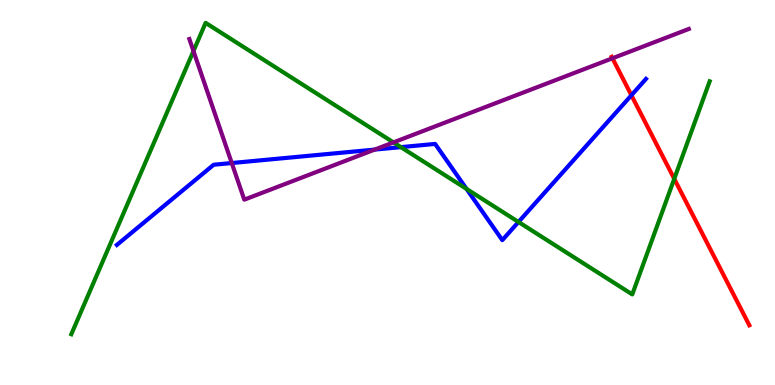[{'lines': ['blue', 'red'], 'intersections': [{'x': 8.15, 'y': 7.53}]}, {'lines': ['green', 'red'], 'intersections': [{'x': 8.7, 'y': 5.35}]}, {'lines': ['purple', 'red'], 'intersections': [{'x': 7.9, 'y': 8.49}]}, {'lines': ['blue', 'green'], 'intersections': [{'x': 5.17, 'y': 6.18}, {'x': 6.02, 'y': 5.09}, {'x': 6.69, 'y': 4.23}]}, {'lines': ['blue', 'purple'], 'intersections': [{'x': 2.99, 'y': 5.77}, {'x': 4.83, 'y': 6.11}]}, {'lines': ['green', 'purple'], 'intersections': [{'x': 2.5, 'y': 8.67}, {'x': 5.08, 'y': 6.3}]}]